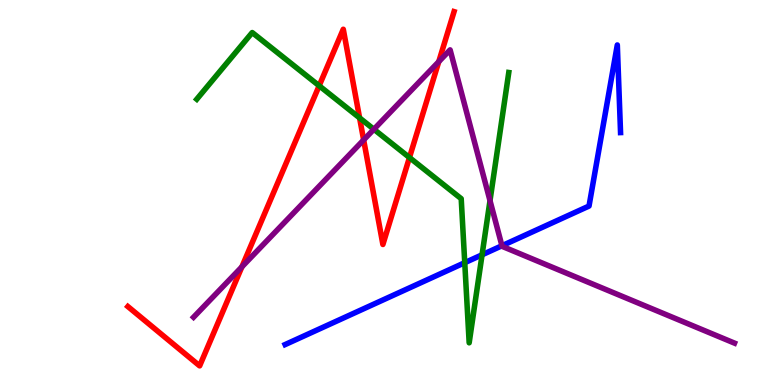[{'lines': ['blue', 'red'], 'intersections': []}, {'lines': ['green', 'red'], 'intersections': [{'x': 4.12, 'y': 7.77}, {'x': 4.64, 'y': 6.94}, {'x': 5.28, 'y': 5.91}]}, {'lines': ['purple', 'red'], 'intersections': [{'x': 3.12, 'y': 3.07}, {'x': 4.69, 'y': 6.37}, {'x': 5.66, 'y': 8.4}]}, {'lines': ['blue', 'green'], 'intersections': [{'x': 6.0, 'y': 3.18}, {'x': 6.22, 'y': 3.38}]}, {'lines': ['blue', 'purple'], 'intersections': [{'x': 6.48, 'y': 3.62}]}, {'lines': ['green', 'purple'], 'intersections': [{'x': 4.82, 'y': 6.64}, {'x': 6.32, 'y': 4.79}]}]